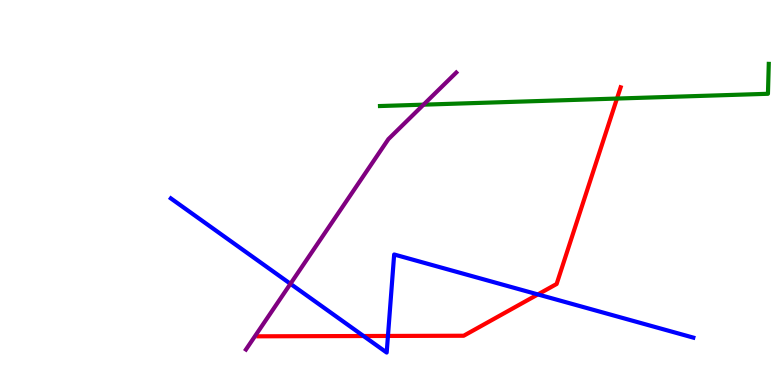[{'lines': ['blue', 'red'], 'intersections': [{'x': 4.69, 'y': 1.27}, {'x': 5.01, 'y': 1.27}, {'x': 6.94, 'y': 2.35}]}, {'lines': ['green', 'red'], 'intersections': [{'x': 7.96, 'y': 7.44}]}, {'lines': ['purple', 'red'], 'intersections': []}, {'lines': ['blue', 'green'], 'intersections': []}, {'lines': ['blue', 'purple'], 'intersections': [{'x': 3.75, 'y': 2.63}]}, {'lines': ['green', 'purple'], 'intersections': [{'x': 5.46, 'y': 7.28}]}]